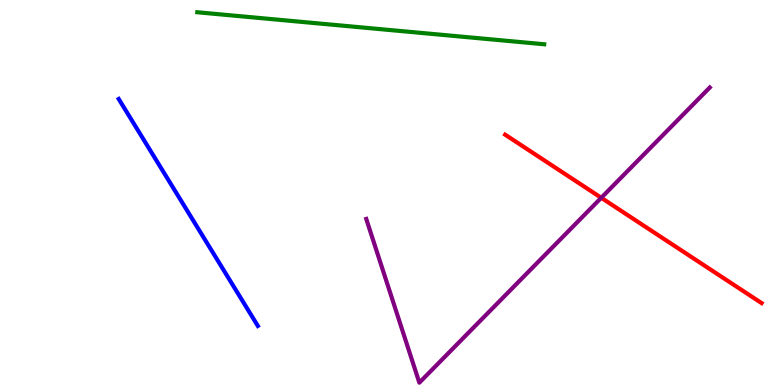[{'lines': ['blue', 'red'], 'intersections': []}, {'lines': ['green', 'red'], 'intersections': []}, {'lines': ['purple', 'red'], 'intersections': [{'x': 7.76, 'y': 4.86}]}, {'lines': ['blue', 'green'], 'intersections': []}, {'lines': ['blue', 'purple'], 'intersections': []}, {'lines': ['green', 'purple'], 'intersections': []}]